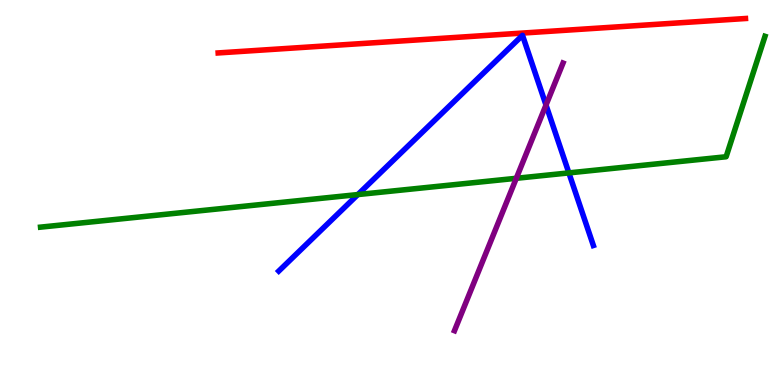[{'lines': ['blue', 'red'], 'intersections': []}, {'lines': ['green', 'red'], 'intersections': []}, {'lines': ['purple', 'red'], 'intersections': []}, {'lines': ['blue', 'green'], 'intersections': [{'x': 4.62, 'y': 4.95}, {'x': 7.34, 'y': 5.51}]}, {'lines': ['blue', 'purple'], 'intersections': [{'x': 7.05, 'y': 7.27}]}, {'lines': ['green', 'purple'], 'intersections': [{'x': 6.66, 'y': 5.37}]}]